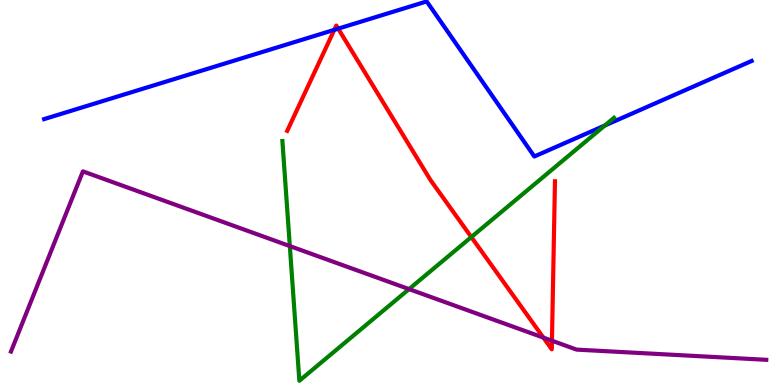[{'lines': ['blue', 'red'], 'intersections': [{'x': 4.31, 'y': 9.22}, {'x': 4.36, 'y': 9.26}]}, {'lines': ['green', 'red'], 'intersections': [{'x': 6.08, 'y': 3.84}]}, {'lines': ['purple', 'red'], 'intersections': [{'x': 7.01, 'y': 1.23}, {'x': 7.12, 'y': 1.15}]}, {'lines': ['blue', 'green'], 'intersections': [{'x': 7.8, 'y': 6.74}]}, {'lines': ['blue', 'purple'], 'intersections': []}, {'lines': ['green', 'purple'], 'intersections': [{'x': 3.74, 'y': 3.61}, {'x': 5.28, 'y': 2.49}]}]